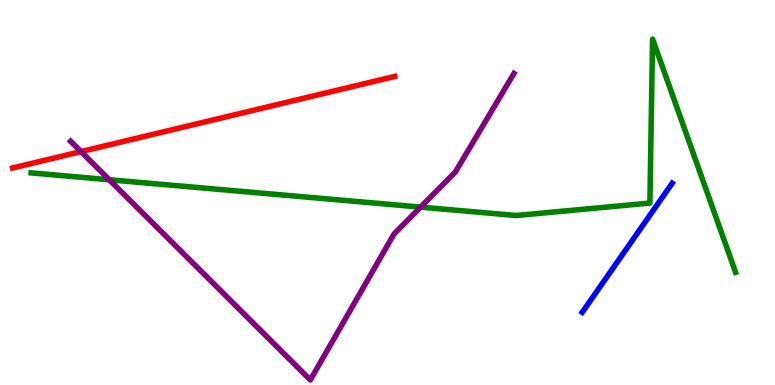[{'lines': ['blue', 'red'], 'intersections': []}, {'lines': ['green', 'red'], 'intersections': []}, {'lines': ['purple', 'red'], 'intersections': [{'x': 1.04, 'y': 6.06}]}, {'lines': ['blue', 'green'], 'intersections': []}, {'lines': ['blue', 'purple'], 'intersections': []}, {'lines': ['green', 'purple'], 'intersections': [{'x': 1.41, 'y': 5.33}, {'x': 5.43, 'y': 4.62}]}]